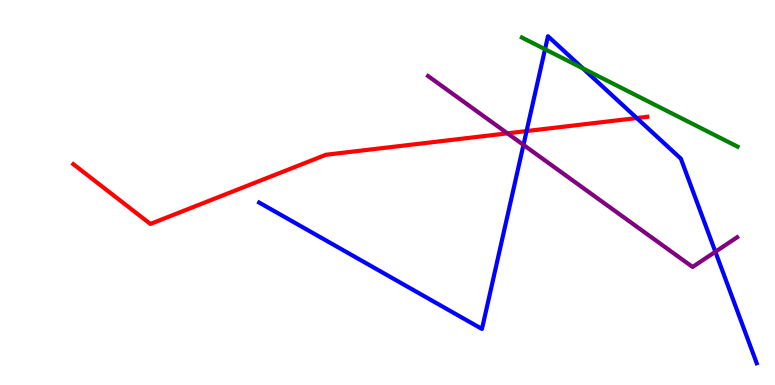[{'lines': ['blue', 'red'], 'intersections': [{'x': 6.79, 'y': 6.6}, {'x': 8.22, 'y': 6.93}]}, {'lines': ['green', 'red'], 'intersections': []}, {'lines': ['purple', 'red'], 'intersections': [{'x': 6.55, 'y': 6.54}]}, {'lines': ['blue', 'green'], 'intersections': [{'x': 7.03, 'y': 8.72}, {'x': 7.52, 'y': 8.22}]}, {'lines': ['blue', 'purple'], 'intersections': [{'x': 6.75, 'y': 6.24}, {'x': 9.23, 'y': 3.46}]}, {'lines': ['green', 'purple'], 'intersections': []}]